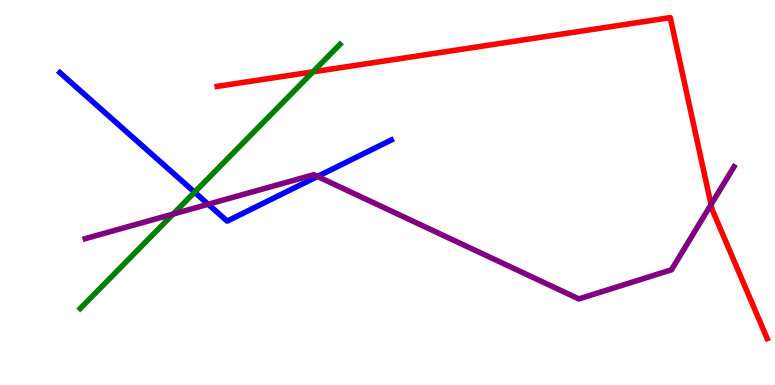[{'lines': ['blue', 'red'], 'intersections': []}, {'lines': ['green', 'red'], 'intersections': [{'x': 4.04, 'y': 8.13}]}, {'lines': ['purple', 'red'], 'intersections': [{'x': 9.17, 'y': 4.69}]}, {'lines': ['blue', 'green'], 'intersections': [{'x': 2.51, 'y': 5.01}]}, {'lines': ['blue', 'purple'], 'intersections': [{'x': 2.69, 'y': 4.69}, {'x': 4.1, 'y': 5.42}]}, {'lines': ['green', 'purple'], 'intersections': [{'x': 2.23, 'y': 4.44}]}]